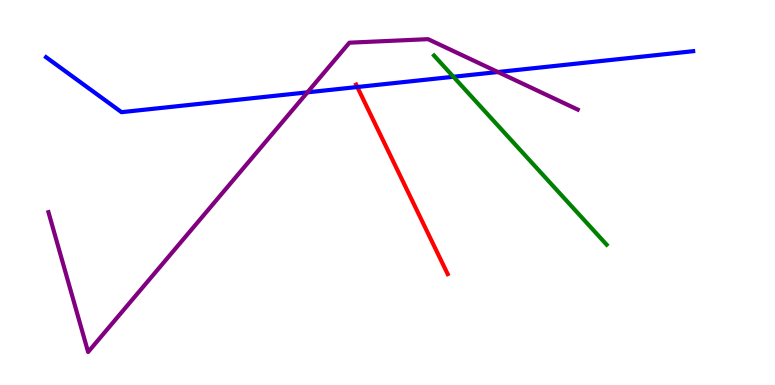[{'lines': ['blue', 'red'], 'intersections': [{'x': 4.61, 'y': 7.74}]}, {'lines': ['green', 'red'], 'intersections': []}, {'lines': ['purple', 'red'], 'intersections': []}, {'lines': ['blue', 'green'], 'intersections': [{'x': 5.85, 'y': 8.01}]}, {'lines': ['blue', 'purple'], 'intersections': [{'x': 3.97, 'y': 7.6}, {'x': 6.42, 'y': 8.13}]}, {'lines': ['green', 'purple'], 'intersections': []}]